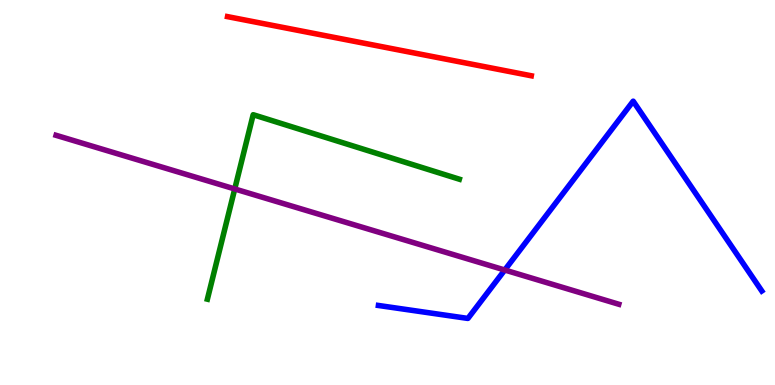[{'lines': ['blue', 'red'], 'intersections': []}, {'lines': ['green', 'red'], 'intersections': []}, {'lines': ['purple', 'red'], 'intersections': []}, {'lines': ['blue', 'green'], 'intersections': []}, {'lines': ['blue', 'purple'], 'intersections': [{'x': 6.51, 'y': 2.99}]}, {'lines': ['green', 'purple'], 'intersections': [{'x': 3.03, 'y': 5.09}]}]